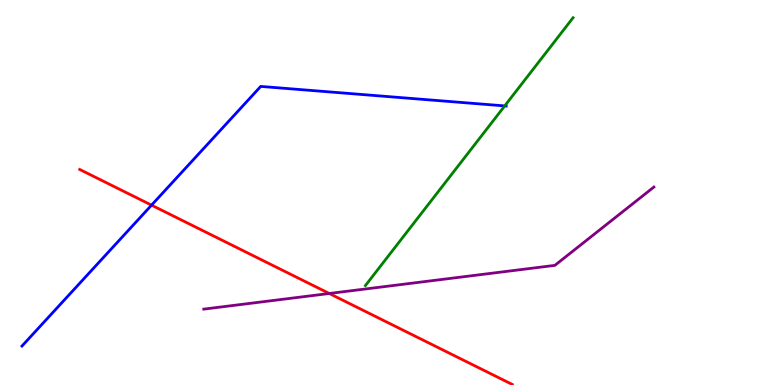[{'lines': ['blue', 'red'], 'intersections': [{'x': 1.96, 'y': 4.67}]}, {'lines': ['green', 'red'], 'intersections': []}, {'lines': ['purple', 'red'], 'intersections': [{'x': 4.25, 'y': 2.38}]}, {'lines': ['blue', 'green'], 'intersections': [{'x': 6.51, 'y': 7.25}]}, {'lines': ['blue', 'purple'], 'intersections': []}, {'lines': ['green', 'purple'], 'intersections': []}]